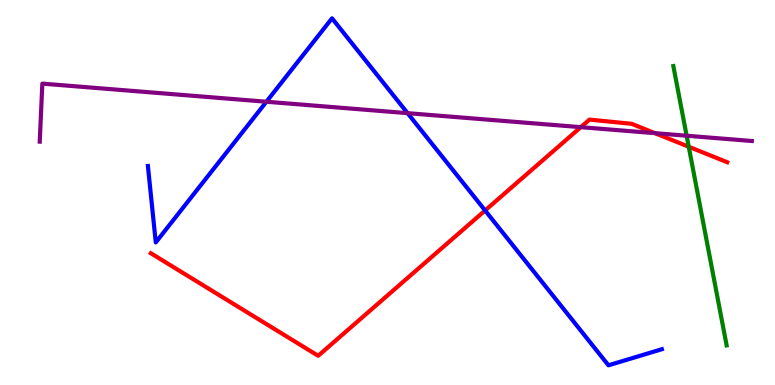[{'lines': ['blue', 'red'], 'intersections': [{'x': 6.26, 'y': 4.53}]}, {'lines': ['green', 'red'], 'intersections': [{'x': 8.89, 'y': 6.19}]}, {'lines': ['purple', 'red'], 'intersections': [{'x': 7.49, 'y': 6.7}, {'x': 8.45, 'y': 6.54}]}, {'lines': ['blue', 'green'], 'intersections': []}, {'lines': ['blue', 'purple'], 'intersections': [{'x': 3.44, 'y': 7.36}, {'x': 5.26, 'y': 7.06}]}, {'lines': ['green', 'purple'], 'intersections': [{'x': 8.86, 'y': 6.47}]}]